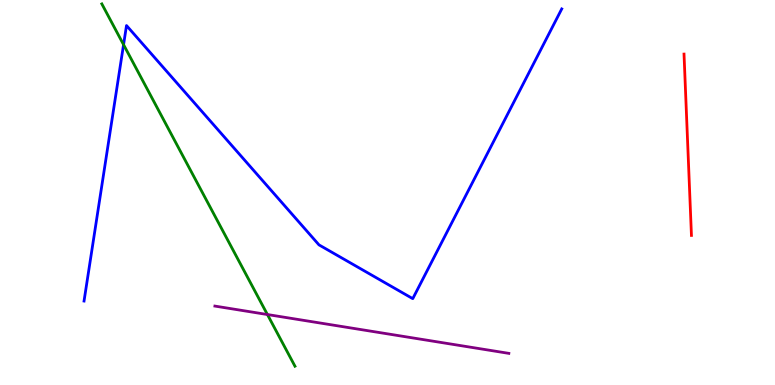[{'lines': ['blue', 'red'], 'intersections': []}, {'lines': ['green', 'red'], 'intersections': []}, {'lines': ['purple', 'red'], 'intersections': []}, {'lines': ['blue', 'green'], 'intersections': [{'x': 1.59, 'y': 8.84}]}, {'lines': ['blue', 'purple'], 'intersections': []}, {'lines': ['green', 'purple'], 'intersections': [{'x': 3.45, 'y': 1.83}]}]